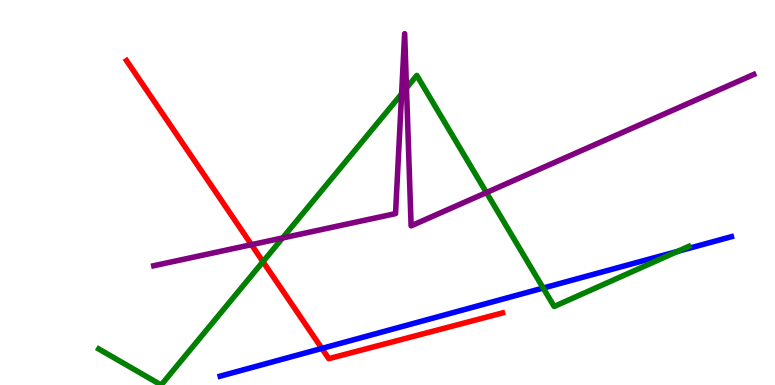[{'lines': ['blue', 'red'], 'intersections': [{'x': 4.15, 'y': 0.95}]}, {'lines': ['green', 'red'], 'intersections': [{'x': 3.39, 'y': 3.2}]}, {'lines': ['purple', 'red'], 'intersections': [{'x': 3.24, 'y': 3.64}]}, {'lines': ['blue', 'green'], 'intersections': [{'x': 7.01, 'y': 2.52}, {'x': 8.74, 'y': 3.47}]}, {'lines': ['blue', 'purple'], 'intersections': []}, {'lines': ['green', 'purple'], 'intersections': [{'x': 3.65, 'y': 3.82}, {'x': 5.18, 'y': 7.56}, {'x': 5.24, 'y': 7.72}, {'x': 6.28, 'y': 5.0}]}]